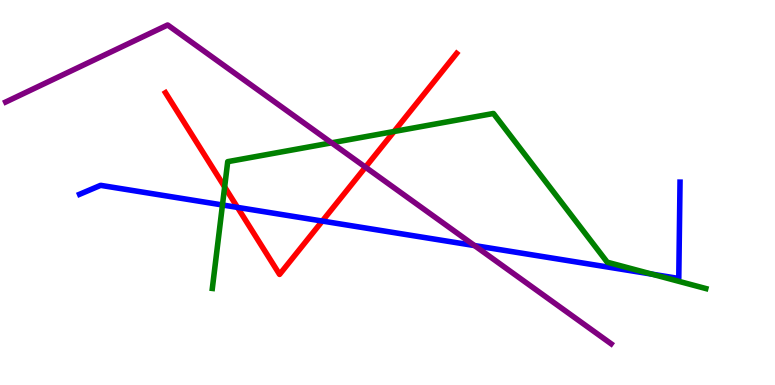[{'lines': ['blue', 'red'], 'intersections': [{'x': 3.06, 'y': 4.61}, {'x': 4.16, 'y': 4.26}]}, {'lines': ['green', 'red'], 'intersections': [{'x': 2.9, 'y': 5.14}, {'x': 5.08, 'y': 6.58}]}, {'lines': ['purple', 'red'], 'intersections': [{'x': 4.72, 'y': 5.66}]}, {'lines': ['blue', 'green'], 'intersections': [{'x': 2.87, 'y': 4.68}, {'x': 8.41, 'y': 2.88}]}, {'lines': ['blue', 'purple'], 'intersections': [{'x': 6.12, 'y': 3.62}]}, {'lines': ['green', 'purple'], 'intersections': [{'x': 4.28, 'y': 6.29}]}]